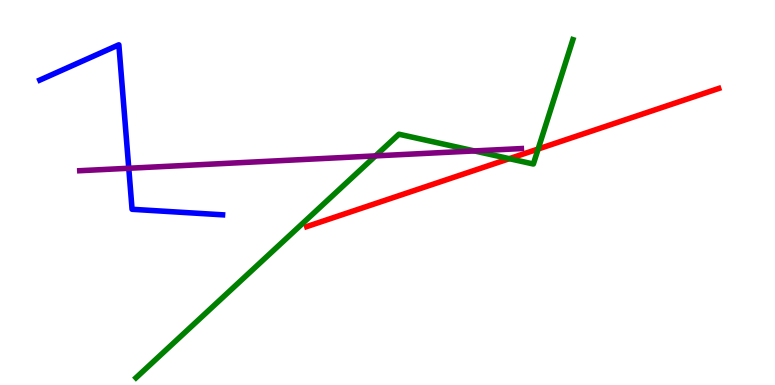[{'lines': ['blue', 'red'], 'intersections': []}, {'lines': ['green', 'red'], 'intersections': [{'x': 6.57, 'y': 5.88}, {'x': 6.94, 'y': 6.13}]}, {'lines': ['purple', 'red'], 'intersections': []}, {'lines': ['blue', 'green'], 'intersections': []}, {'lines': ['blue', 'purple'], 'intersections': [{'x': 1.66, 'y': 5.63}]}, {'lines': ['green', 'purple'], 'intersections': [{'x': 4.85, 'y': 5.95}, {'x': 6.12, 'y': 6.08}]}]